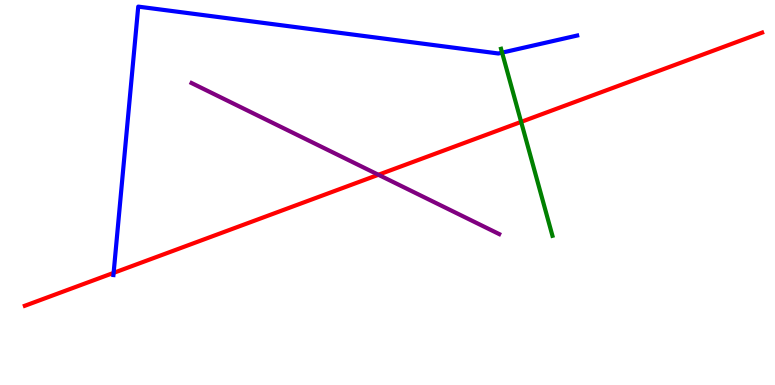[{'lines': ['blue', 'red'], 'intersections': [{'x': 1.47, 'y': 2.91}]}, {'lines': ['green', 'red'], 'intersections': [{'x': 6.72, 'y': 6.83}]}, {'lines': ['purple', 'red'], 'intersections': [{'x': 4.88, 'y': 5.46}]}, {'lines': ['blue', 'green'], 'intersections': [{'x': 6.48, 'y': 8.63}]}, {'lines': ['blue', 'purple'], 'intersections': []}, {'lines': ['green', 'purple'], 'intersections': []}]